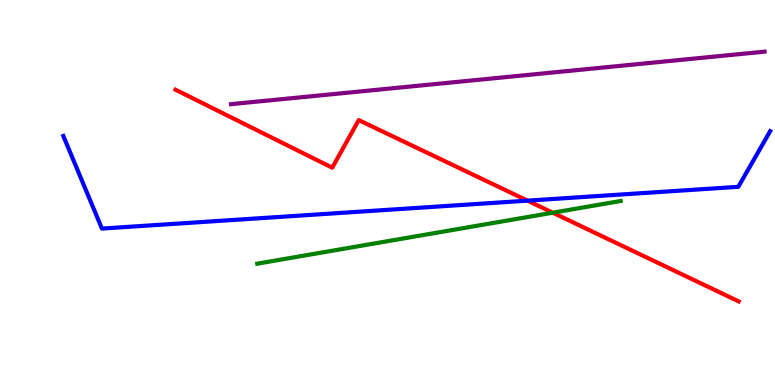[{'lines': ['blue', 'red'], 'intersections': [{'x': 6.81, 'y': 4.79}]}, {'lines': ['green', 'red'], 'intersections': [{'x': 7.13, 'y': 4.48}]}, {'lines': ['purple', 'red'], 'intersections': []}, {'lines': ['blue', 'green'], 'intersections': []}, {'lines': ['blue', 'purple'], 'intersections': []}, {'lines': ['green', 'purple'], 'intersections': []}]